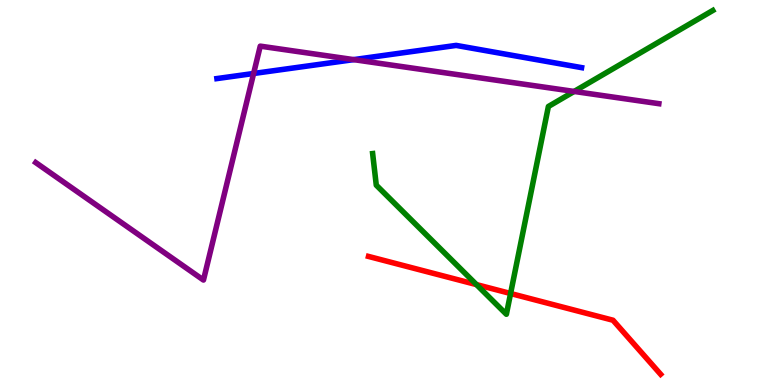[{'lines': ['blue', 'red'], 'intersections': []}, {'lines': ['green', 'red'], 'intersections': [{'x': 6.15, 'y': 2.61}, {'x': 6.59, 'y': 2.38}]}, {'lines': ['purple', 'red'], 'intersections': []}, {'lines': ['blue', 'green'], 'intersections': []}, {'lines': ['blue', 'purple'], 'intersections': [{'x': 3.27, 'y': 8.09}, {'x': 4.56, 'y': 8.45}]}, {'lines': ['green', 'purple'], 'intersections': [{'x': 7.41, 'y': 7.62}]}]